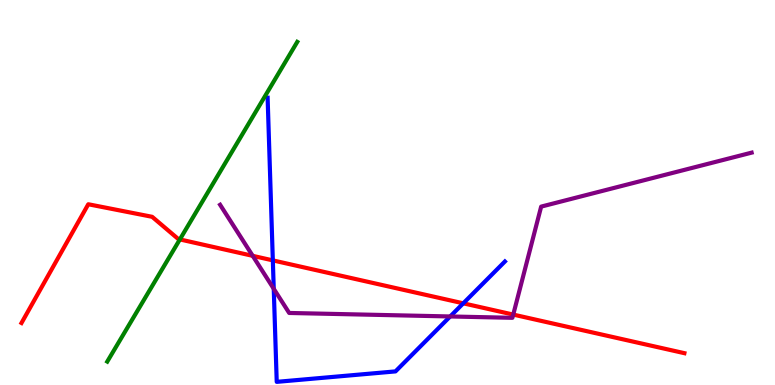[{'lines': ['blue', 'red'], 'intersections': [{'x': 3.52, 'y': 3.24}, {'x': 5.98, 'y': 2.12}]}, {'lines': ['green', 'red'], 'intersections': [{'x': 2.32, 'y': 3.78}]}, {'lines': ['purple', 'red'], 'intersections': [{'x': 3.26, 'y': 3.35}, {'x': 6.62, 'y': 1.83}]}, {'lines': ['blue', 'green'], 'intersections': []}, {'lines': ['blue', 'purple'], 'intersections': [{'x': 3.53, 'y': 2.5}, {'x': 5.81, 'y': 1.78}]}, {'lines': ['green', 'purple'], 'intersections': []}]